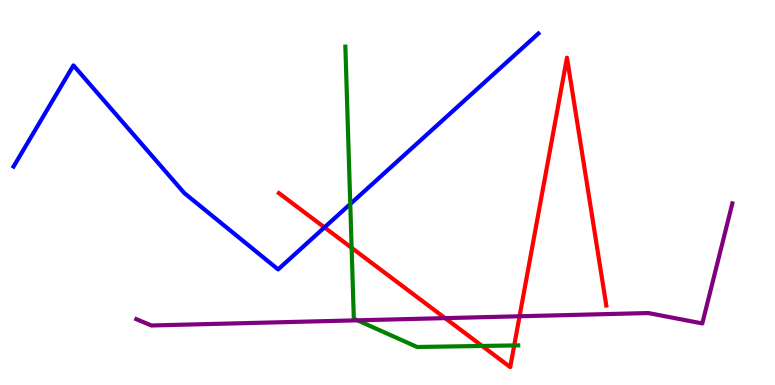[{'lines': ['blue', 'red'], 'intersections': [{'x': 4.19, 'y': 4.09}]}, {'lines': ['green', 'red'], 'intersections': [{'x': 4.54, 'y': 3.56}, {'x': 6.22, 'y': 1.01}, {'x': 6.64, 'y': 1.03}]}, {'lines': ['purple', 'red'], 'intersections': [{'x': 5.74, 'y': 1.74}, {'x': 6.7, 'y': 1.79}]}, {'lines': ['blue', 'green'], 'intersections': [{'x': 4.52, 'y': 4.7}]}, {'lines': ['blue', 'purple'], 'intersections': []}, {'lines': ['green', 'purple'], 'intersections': [{'x': 4.61, 'y': 1.68}]}]